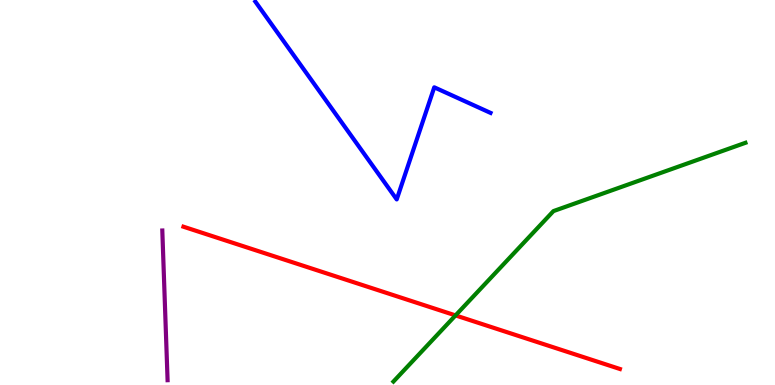[{'lines': ['blue', 'red'], 'intersections': []}, {'lines': ['green', 'red'], 'intersections': [{'x': 5.88, 'y': 1.81}]}, {'lines': ['purple', 'red'], 'intersections': []}, {'lines': ['blue', 'green'], 'intersections': []}, {'lines': ['blue', 'purple'], 'intersections': []}, {'lines': ['green', 'purple'], 'intersections': []}]